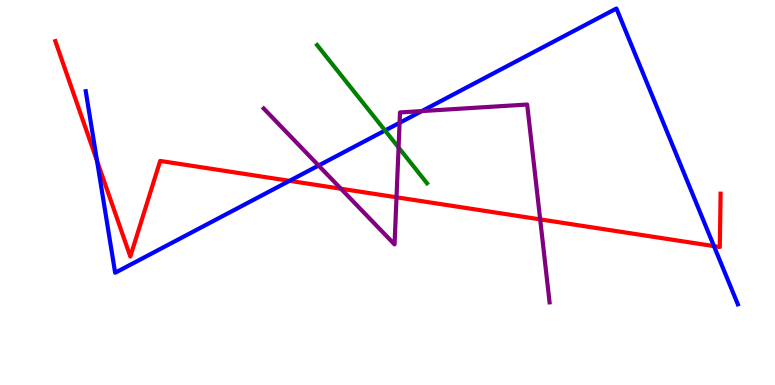[{'lines': ['blue', 'red'], 'intersections': [{'x': 1.25, 'y': 5.82}, {'x': 3.74, 'y': 5.3}, {'x': 9.21, 'y': 3.61}]}, {'lines': ['green', 'red'], 'intersections': []}, {'lines': ['purple', 'red'], 'intersections': [{'x': 4.4, 'y': 5.1}, {'x': 5.12, 'y': 4.88}, {'x': 6.97, 'y': 4.3}]}, {'lines': ['blue', 'green'], 'intersections': [{'x': 4.97, 'y': 6.61}]}, {'lines': ['blue', 'purple'], 'intersections': [{'x': 4.11, 'y': 5.7}, {'x': 5.16, 'y': 6.81}, {'x': 5.44, 'y': 7.12}]}, {'lines': ['green', 'purple'], 'intersections': [{'x': 5.14, 'y': 6.17}]}]